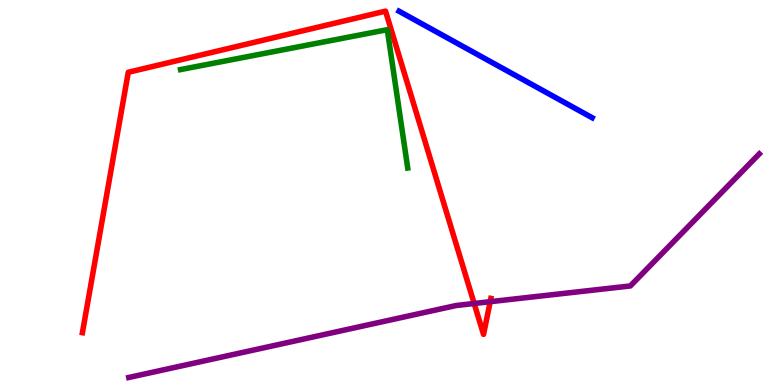[{'lines': ['blue', 'red'], 'intersections': []}, {'lines': ['green', 'red'], 'intersections': []}, {'lines': ['purple', 'red'], 'intersections': [{'x': 6.12, 'y': 2.12}, {'x': 6.33, 'y': 2.16}]}, {'lines': ['blue', 'green'], 'intersections': []}, {'lines': ['blue', 'purple'], 'intersections': []}, {'lines': ['green', 'purple'], 'intersections': []}]